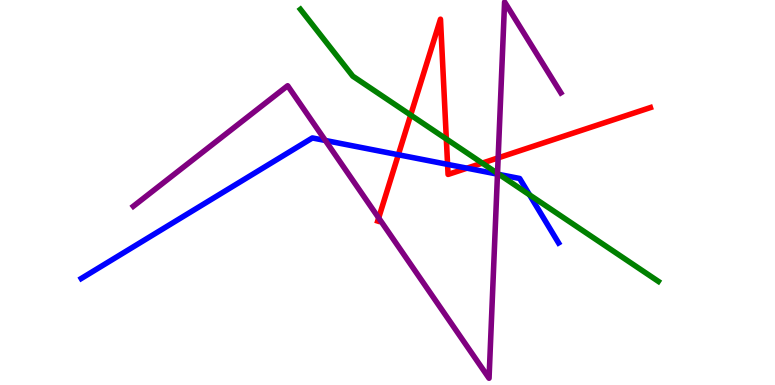[{'lines': ['blue', 'red'], 'intersections': [{'x': 5.14, 'y': 5.98}, {'x': 5.78, 'y': 5.73}, {'x': 6.03, 'y': 5.63}]}, {'lines': ['green', 'red'], 'intersections': [{'x': 5.3, 'y': 7.01}, {'x': 5.76, 'y': 6.39}, {'x': 6.22, 'y': 5.76}]}, {'lines': ['purple', 'red'], 'intersections': [{'x': 4.89, 'y': 4.34}, {'x': 6.43, 'y': 5.9}]}, {'lines': ['blue', 'green'], 'intersections': [{'x': 6.44, 'y': 5.47}, {'x': 6.83, 'y': 4.94}]}, {'lines': ['blue', 'purple'], 'intersections': [{'x': 4.2, 'y': 6.35}, {'x': 6.42, 'y': 5.48}]}, {'lines': ['green', 'purple'], 'intersections': [{'x': 6.42, 'y': 5.5}]}]